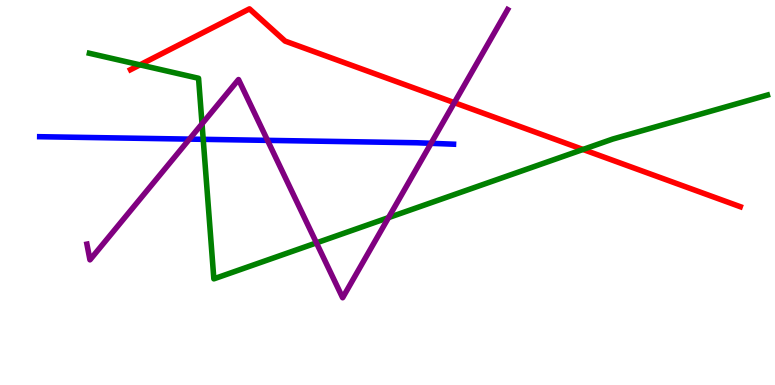[{'lines': ['blue', 'red'], 'intersections': []}, {'lines': ['green', 'red'], 'intersections': [{'x': 1.81, 'y': 8.32}, {'x': 7.52, 'y': 6.12}]}, {'lines': ['purple', 'red'], 'intersections': [{'x': 5.86, 'y': 7.33}]}, {'lines': ['blue', 'green'], 'intersections': [{'x': 2.62, 'y': 6.38}]}, {'lines': ['blue', 'purple'], 'intersections': [{'x': 2.44, 'y': 6.39}, {'x': 3.45, 'y': 6.35}, {'x': 5.56, 'y': 6.28}]}, {'lines': ['green', 'purple'], 'intersections': [{'x': 2.61, 'y': 6.78}, {'x': 4.08, 'y': 3.69}, {'x': 5.01, 'y': 4.35}]}]